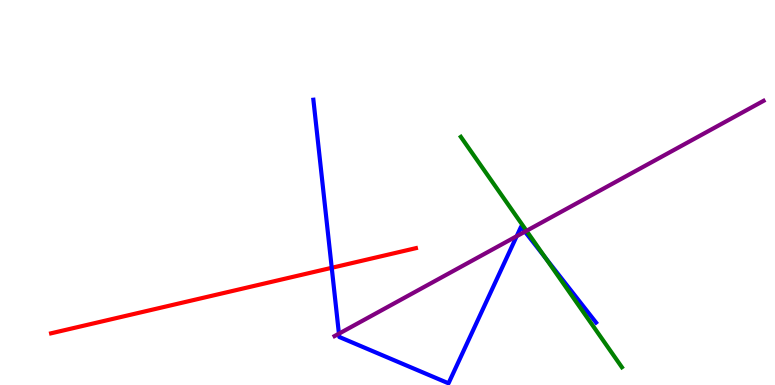[{'lines': ['blue', 'red'], 'intersections': [{'x': 4.28, 'y': 3.04}]}, {'lines': ['green', 'red'], 'intersections': []}, {'lines': ['purple', 'red'], 'intersections': []}, {'lines': ['blue', 'green'], 'intersections': [{'x': 7.04, 'y': 3.3}]}, {'lines': ['blue', 'purple'], 'intersections': [{'x': 4.37, 'y': 1.33}, {'x': 6.67, 'y': 3.86}, {'x': 6.77, 'y': 3.98}]}, {'lines': ['green', 'purple'], 'intersections': [{'x': 6.79, 'y': 4.0}]}]